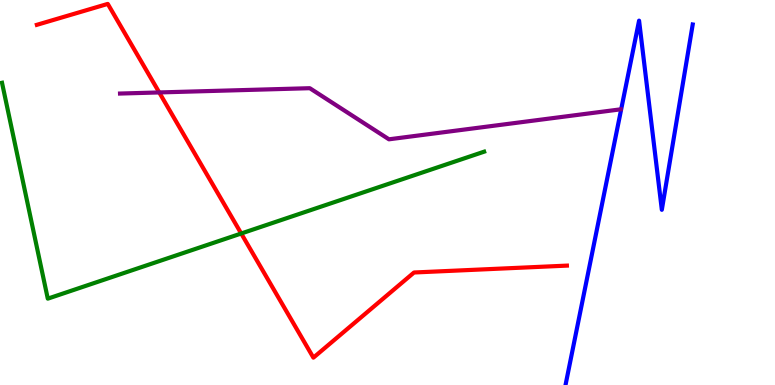[{'lines': ['blue', 'red'], 'intersections': []}, {'lines': ['green', 'red'], 'intersections': [{'x': 3.11, 'y': 3.94}]}, {'lines': ['purple', 'red'], 'intersections': [{'x': 2.05, 'y': 7.6}]}, {'lines': ['blue', 'green'], 'intersections': []}, {'lines': ['blue', 'purple'], 'intersections': []}, {'lines': ['green', 'purple'], 'intersections': []}]